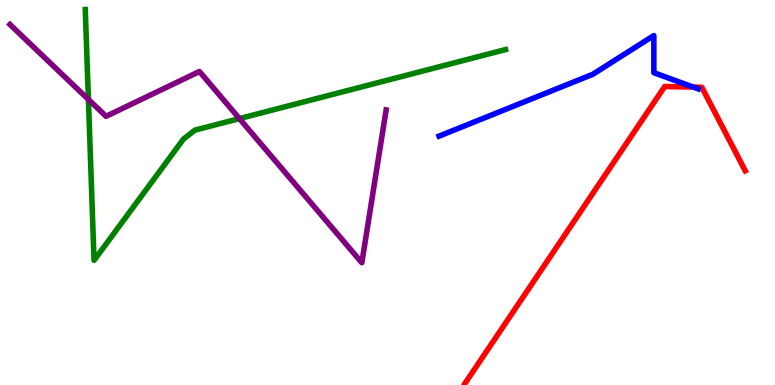[{'lines': ['blue', 'red'], 'intersections': [{'x': 8.95, 'y': 7.74}]}, {'lines': ['green', 'red'], 'intersections': []}, {'lines': ['purple', 'red'], 'intersections': []}, {'lines': ['blue', 'green'], 'intersections': []}, {'lines': ['blue', 'purple'], 'intersections': []}, {'lines': ['green', 'purple'], 'intersections': [{'x': 1.14, 'y': 7.42}, {'x': 3.09, 'y': 6.92}]}]